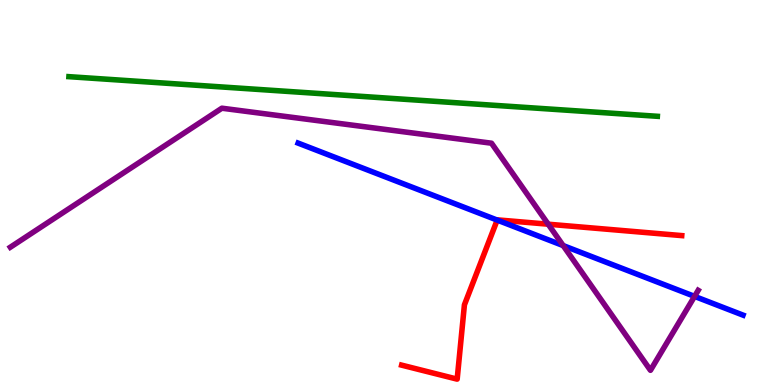[{'lines': ['blue', 'red'], 'intersections': [{'x': 6.42, 'y': 4.28}]}, {'lines': ['green', 'red'], 'intersections': []}, {'lines': ['purple', 'red'], 'intersections': [{'x': 7.07, 'y': 4.18}]}, {'lines': ['blue', 'green'], 'intersections': []}, {'lines': ['blue', 'purple'], 'intersections': [{'x': 7.27, 'y': 3.62}, {'x': 8.96, 'y': 2.3}]}, {'lines': ['green', 'purple'], 'intersections': []}]